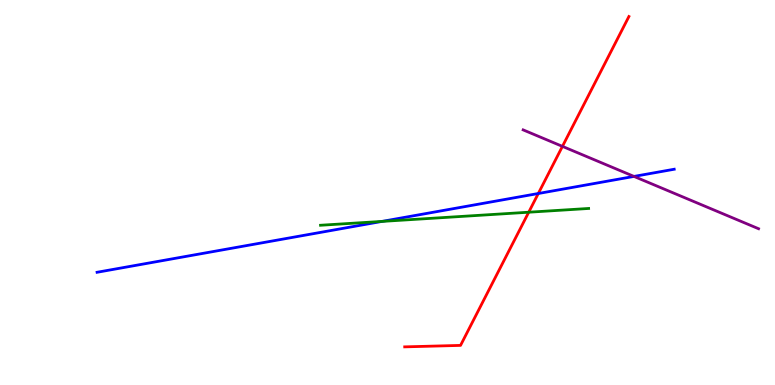[{'lines': ['blue', 'red'], 'intersections': [{'x': 6.95, 'y': 4.97}]}, {'lines': ['green', 'red'], 'intersections': [{'x': 6.82, 'y': 4.49}]}, {'lines': ['purple', 'red'], 'intersections': [{'x': 7.26, 'y': 6.2}]}, {'lines': ['blue', 'green'], 'intersections': [{'x': 4.93, 'y': 4.25}]}, {'lines': ['blue', 'purple'], 'intersections': [{'x': 8.18, 'y': 5.42}]}, {'lines': ['green', 'purple'], 'intersections': []}]